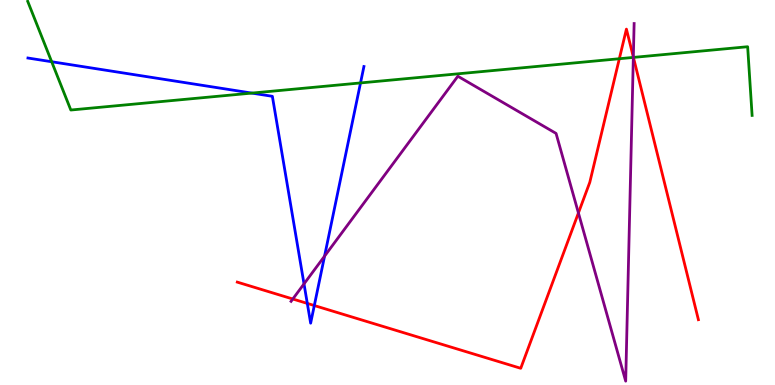[{'lines': ['blue', 'red'], 'intersections': [{'x': 3.97, 'y': 2.12}, {'x': 4.06, 'y': 2.06}]}, {'lines': ['green', 'red'], 'intersections': [{'x': 7.99, 'y': 8.47}, {'x': 8.17, 'y': 8.51}]}, {'lines': ['purple', 'red'], 'intersections': [{'x': 3.78, 'y': 2.23}, {'x': 7.46, 'y': 4.47}, {'x': 8.17, 'y': 8.52}]}, {'lines': ['blue', 'green'], 'intersections': [{'x': 0.667, 'y': 8.4}, {'x': 3.25, 'y': 7.58}, {'x': 4.65, 'y': 7.85}]}, {'lines': ['blue', 'purple'], 'intersections': [{'x': 3.92, 'y': 2.63}, {'x': 4.19, 'y': 3.35}]}, {'lines': ['green', 'purple'], 'intersections': [{'x': 8.17, 'y': 8.51}]}]